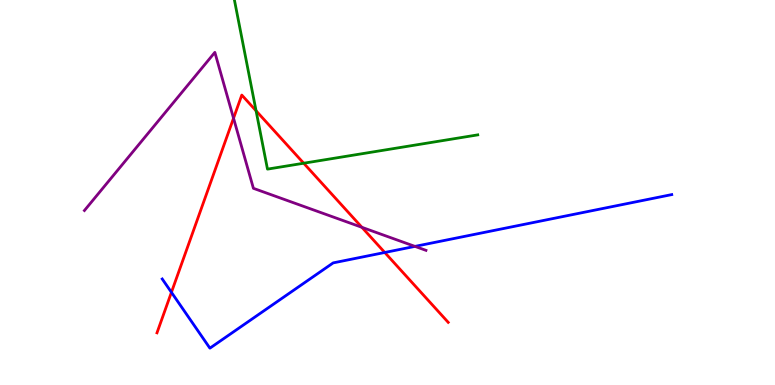[{'lines': ['blue', 'red'], 'intersections': [{'x': 2.21, 'y': 2.41}, {'x': 4.96, 'y': 3.44}]}, {'lines': ['green', 'red'], 'intersections': [{'x': 3.3, 'y': 7.12}, {'x': 3.92, 'y': 5.76}]}, {'lines': ['purple', 'red'], 'intersections': [{'x': 3.01, 'y': 6.93}, {'x': 4.67, 'y': 4.1}]}, {'lines': ['blue', 'green'], 'intersections': []}, {'lines': ['blue', 'purple'], 'intersections': [{'x': 5.35, 'y': 3.6}]}, {'lines': ['green', 'purple'], 'intersections': []}]